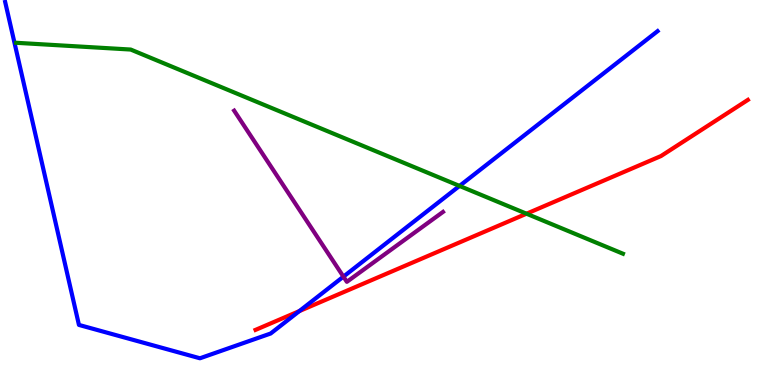[{'lines': ['blue', 'red'], 'intersections': [{'x': 3.86, 'y': 1.92}]}, {'lines': ['green', 'red'], 'intersections': [{'x': 6.79, 'y': 4.45}]}, {'lines': ['purple', 'red'], 'intersections': []}, {'lines': ['blue', 'green'], 'intersections': [{'x': 5.93, 'y': 5.17}]}, {'lines': ['blue', 'purple'], 'intersections': [{'x': 4.43, 'y': 2.81}]}, {'lines': ['green', 'purple'], 'intersections': []}]